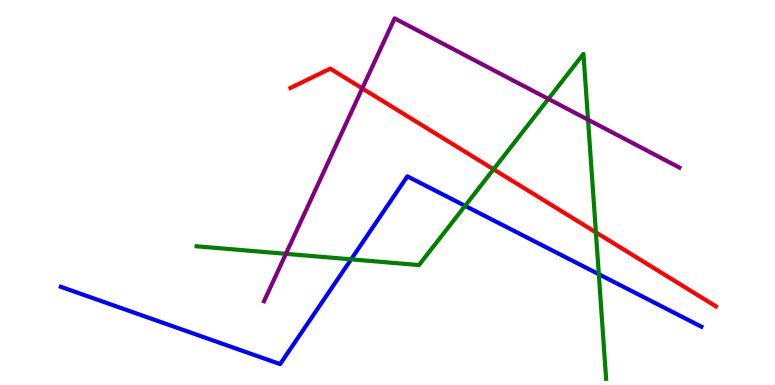[{'lines': ['blue', 'red'], 'intersections': []}, {'lines': ['green', 'red'], 'intersections': [{'x': 6.37, 'y': 5.6}, {'x': 7.69, 'y': 3.96}]}, {'lines': ['purple', 'red'], 'intersections': [{'x': 4.67, 'y': 7.7}]}, {'lines': ['blue', 'green'], 'intersections': [{'x': 4.53, 'y': 3.26}, {'x': 6.0, 'y': 4.65}, {'x': 7.73, 'y': 2.88}]}, {'lines': ['blue', 'purple'], 'intersections': []}, {'lines': ['green', 'purple'], 'intersections': [{'x': 3.69, 'y': 3.41}, {'x': 7.08, 'y': 7.43}, {'x': 7.59, 'y': 6.89}]}]